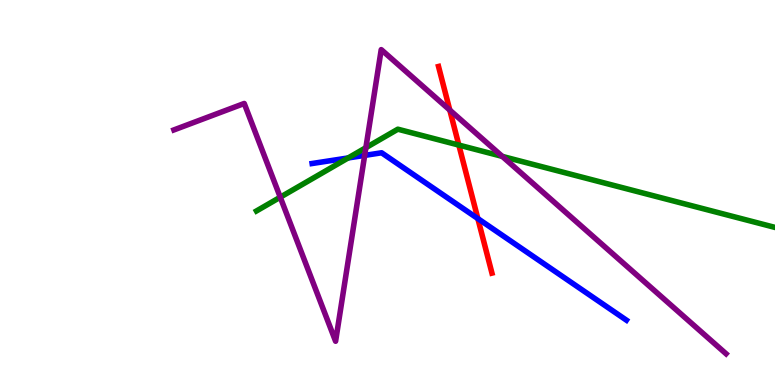[{'lines': ['blue', 'red'], 'intersections': [{'x': 6.17, 'y': 4.32}]}, {'lines': ['green', 'red'], 'intersections': [{'x': 5.92, 'y': 6.23}]}, {'lines': ['purple', 'red'], 'intersections': [{'x': 5.8, 'y': 7.14}]}, {'lines': ['blue', 'green'], 'intersections': [{'x': 4.49, 'y': 5.9}]}, {'lines': ['blue', 'purple'], 'intersections': [{'x': 4.71, 'y': 5.96}]}, {'lines': ['green', 'purple'], 'intersections': [{'x': 3.62, 'y': 4.88}, {'x': 4.72, 'y': 6.16}, {'x': 6.48, 'y': 5.94}]}]